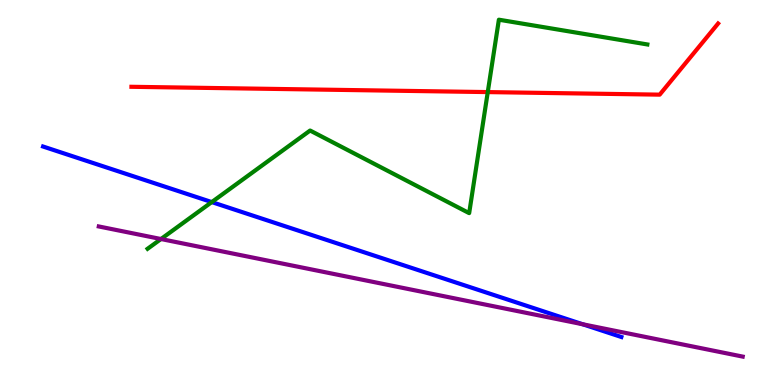[{'lines': ['blue', 'red'], 'intersections': []}, {'lines': ['green', 'red'], 'intersections': [{'x': 6.29, 'y': 7.61}]}, {'lines': ['purple', 'red'], 'intersections': []}, {'lines': ['blue', 'green'], 'intersections': [{'x': 2.73, 'y': 4.75}]}, {'lines': ['blue', 'purple'], 'intersections': [{'x': 7.52, 'y': 1.58}]}, {'lines': ['green', 'purple'], 'intersections': [{'x': 2.08, 'y': 3.79}]}]